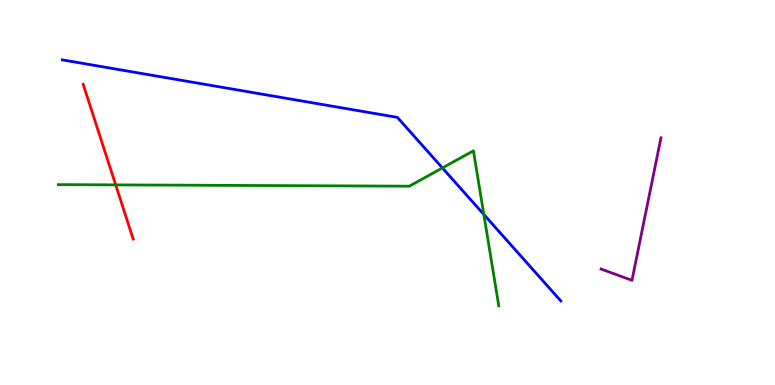[{'lines': ['blue', 'red'], 'intersections': []}, {'lines': ['green', 'red'], 'intersections': [{'x': 1.49, 'y': 5.2}]}, {'lines': ['purple', 'red'], 'intersections': []}, {'lines': ['blue', 'green'], 'intersections': [{'x': 5.71, 'y': 5.64}, {'x': 6.24, 'y': 4.43}]}, {'lines': ['blue', 'purple'], 'intersections': []}, {'lines': ['green', 'purple'], 'intersections': []}]